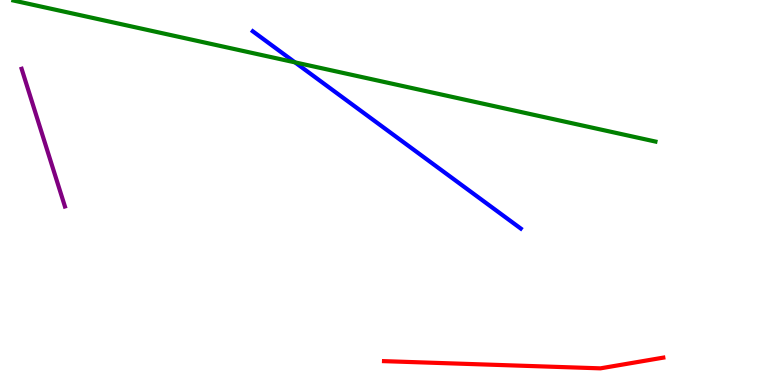[{'lines': ['blue', 'red'], 'intersections': []}, {'lines': ['green', 'red'], 'intersections': []}, {'lines': ['purple', 'red'], 'intersections': []}, {'lines': ['blue', 'green'], 'intersections': [{'x': 3.81, 'y': 8.38}]}, {'lines': ['blue', 'purple'], 'intersections': []}, {'lines': ['green', 'purple'], 'intersections': []}]